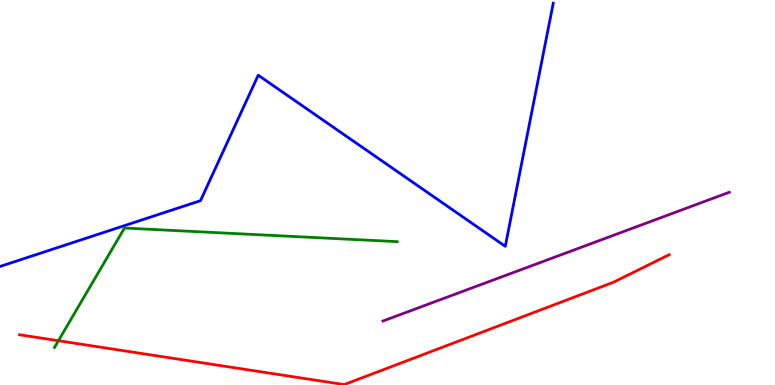[{'lines': ['blue', 'red'], 'intersections': []}, {'lines': ['green', 'red'], 'intersections': [{'x': 0.754, 'y': 1.15}]}, {'lines': ['purple', 'red'], 'intersections': []}, {'lines': ['blue', 'green'], 'intersections': []}, {'lines': ['blue', 'purple'], 'intersections': []}, {'lines': ['green', 'purple'], 'intersections': []}]